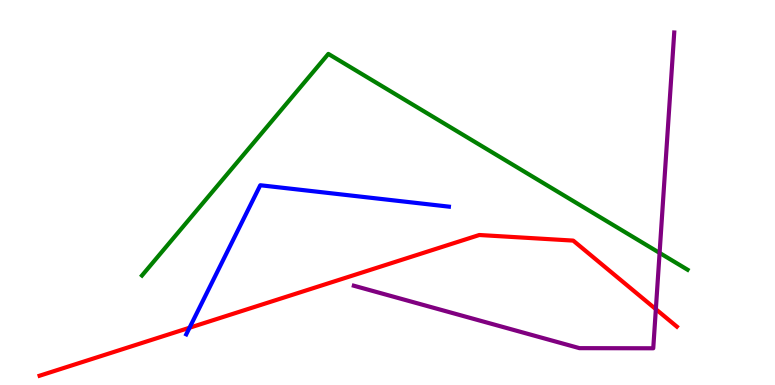[{'lines': ['blue', 'red'], 'intersections': [{'x': 2.45, 'y': 1.49}]}, {'lines': ['green', 'red'], 'intersections': []}, {'lines': ['purple', 'red'], 'intersections': [{'x': 8.46, 'y': 1.97}]}, {'lines': ['blue', 'green'], 'intersections': []}, {'lines': ['blue', 'purple'], 'intersections': []}, {'lines': ['green', 'purple'], 'intersections': [{'x': 8.51, 'y': 3.43}]}]